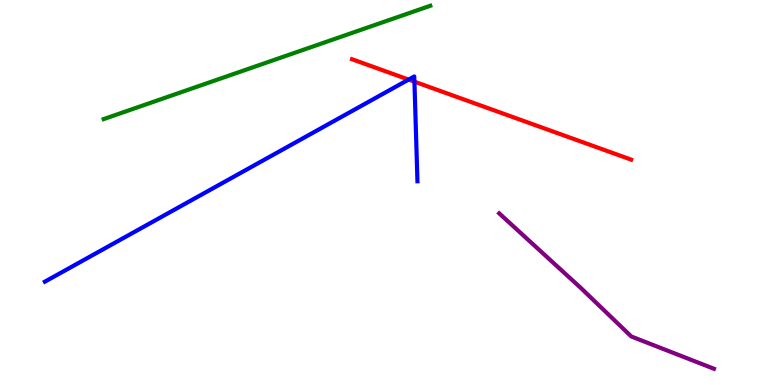[{'lines': ['blue', 'red'], 'intersections': [{'x': 5.27, 'y': 7.93}, {'x': 5.35, 'y': 7.88}]}, {'lines': ['green', 'red'], 'intersections': []}, {'lines': ['purple', 'red'], 'intersections': []}, {'lines': ['blue', 'green'], 'intersections': []}, {'lines': ['blue', 'purple'], 'intersections': []}, {'lines': ['green', 'purple'], 'intersections': []}]